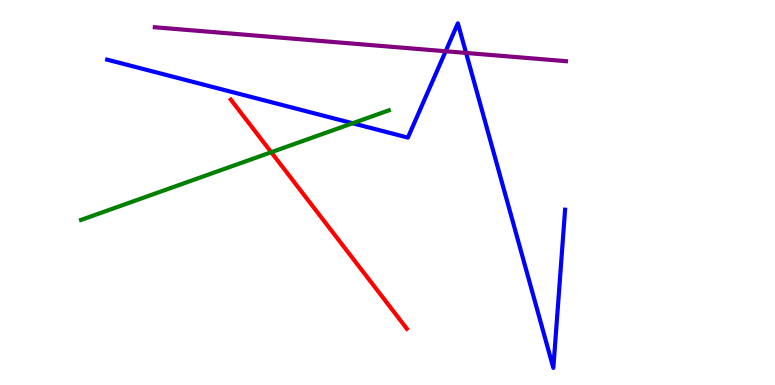[{'lines': ['blue', 'red'], 'intersections': []}, {'lines': ['green', 'red'], 'intersections': [{'x': 3.5, 'y': 6.05}]}, {'lines': ['purple', 'red'], 'intersections': []}, {'lines': ['blue', 'green'], 'intersections': [{'x': 4.55, 'y': 6.8}]}, {'lines': ['blue', 'purple'], 'intersections': [{'x': 5.75, 'y': 8.67}, {'x': 6.01, 'y': 8.62}]}, {'lines': ['green', 'purple'], 'intersections': []}]